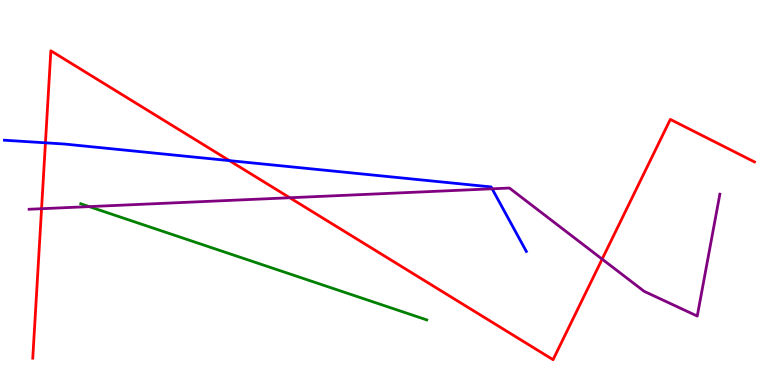[{'lines': ['blue', 'red'], 'intersections': [{'x': 0.586, 'y': 6.29}, {'x': 2.96, 'y': 5.83}]}, {'lines': ['green', 'red'], 'intersections': []}, {'lines': ['purple', 'red'], 'intersections': [{'x': 0.536, 'y': 4.58}, {'x': 3.74, 'y': 4.86}, {'x': 7.77, 'y': 3.27}]}, {'lines': ['blue', 'green'], 'intersections': []}, {'lines': ['blue', 'purple'], 'intersections': [{'x': 6.35, 'y': 5.1}]}, {'lines': ['green', 'purple'], 'intersections': [{'x': 1.15, 'y': 4.63}]}]